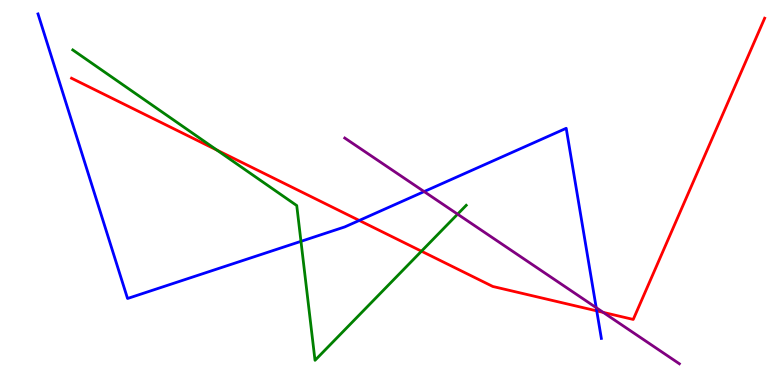[{'lines': ['blue', 'red'], 'intersections': [{'x': 4.64, 'y': 4.27}, {'x': 7.7, 'y': 1.93}]}, {'lines': ['green', 'red'], 'intersections': [{'x': 2.8, 'y': 6.1}, {'x': 5.44, 'y': 3.48}]}, {'lines': ['purple', 'red'], 'intersections': [{'x': 7.78, 'y': 1.89}]}, {'lines': ['blue', 'green'], 'intersections': [{'x': 3.88, 'y': 3.73}]}, {'lines': ['blue', 'purple'], 'intersections': [{'x': 5.47, 'y': 5.02}, {'x': 7.69, 'y': 2.01}]}, {'lines': ['green', 'purple'], 'intersections': [{'x': 5.9, 'y': 4.44}]}]